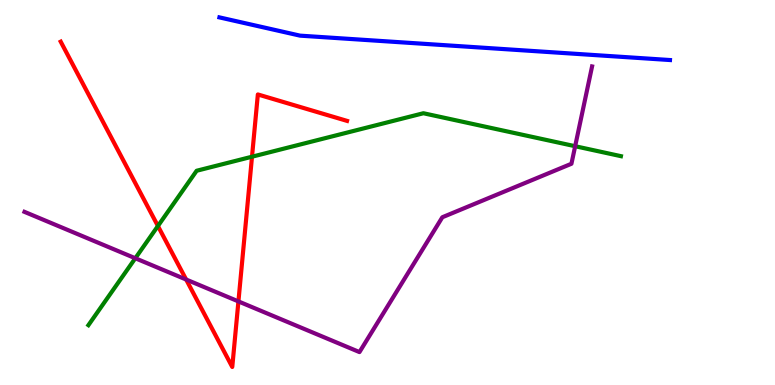[{'lines': ['blue', 'red'], 'intersections': []}, {'lines': ['green', 'red'], 'intersections': [{'x': 2.04, 'y': 4.13}, {'x': 3.25, 'y': 5.93}]}, {'lines': ['purple', 'red'], 'intersections': [{'x': 2.4, 'y': 2.74}, {'x': 3.08, 'y': 2.17}]}, {'lines': ['blue', 'green'], 'intersections': []}, {'lines': ['blue', 'purple'], 'intersections': []}, {'lines': ['green', 'purple'], 'intersections': [{'x': 1.75, 'y': 3.29}, {'x': 7.42, 'y': 6.2}]}]